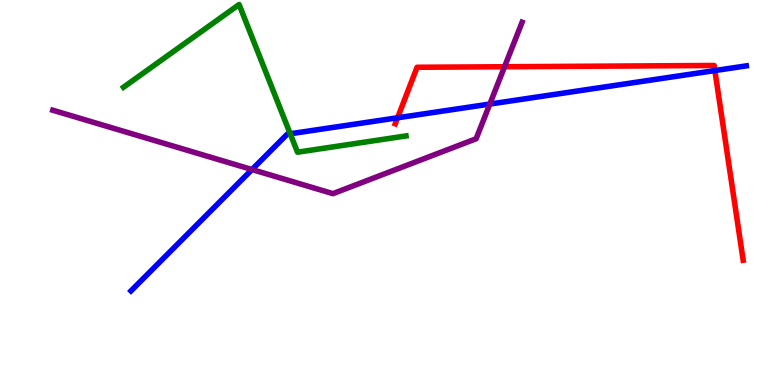[{'lines': ['blue', 'red'], 'intersections': [{'x': 5.13, 'y': 6.94}, {'x': 9.22, 'y': 8.17}]}, {'lines': ['green', 'red'], 'intersections': []}, {'lines': ['purple', 'red'], 'intersections': [{'x': 6.51, 'y': 8.27}]}, {'lines': ['blue', 'green'], 'intersections': [{'x': 3.74, 'y': 6.53}]}, {'lines': ['blue', 'purple'], 'intersections': [{'x': 3.25, 'y': 5.6}, {'x': 6.32, 'y': 7.3}]}, {'lines': ['green', 'purple'], 'intersections': []}]